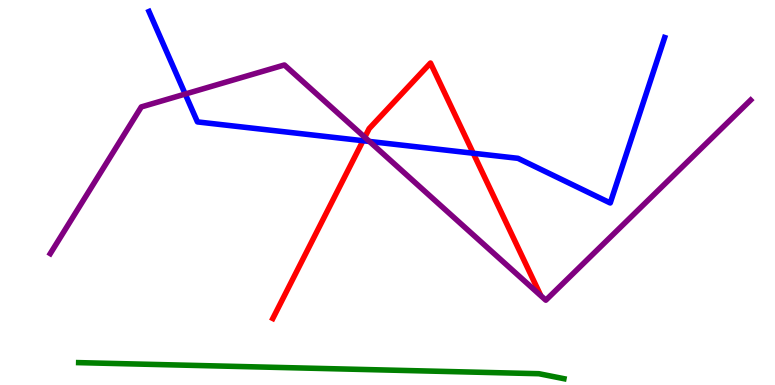[{'lines': ['blue', 'red'], 'intersections': [{'x': 4.68, 'y': 6.34}, {'x': 6.11, 'y': 6.02}]}, {'lines': ['green', 'red'], 'intersections': []}, {'lines': ['purple', 'red'], 'intersections': [{'x': 4.71, 'y': 6.43}]}, {'lines': ['blue', 'green'], 'intersections': []}, {'lines': ['blue', 'purple'], 'intersections': [{'x': 2.39, 'y': 7.56}, {'x': 4.77, 'y': 6.33}]}, {'lines': ['green', 'purple'], 'intersections': []}]